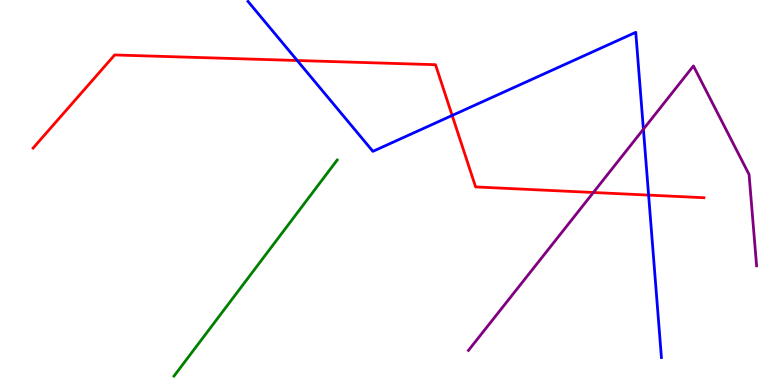[{'lines': ['blue', 'red'], 'intersections': [{'x': 3.84, 'y': 8.43}, {'x': 5.83, 'y': 7.0}, {'x': 8.37, 'y': 4.93}]}, {'lines': ['green', 'red'], 'intersections': []}, {'lines': ['purple', 'red'], 'intersections': [{'x': 7.66, 'y': 5.0}]}, {'lines': ['blue', 'green'], 'intersections': []}, {'lines': ['blue', 'purple'], 'intersections': [{'x': 8.3, 'y': 6.64}]}, {'lines': ['green', 'purple'], 'intersections': []}]